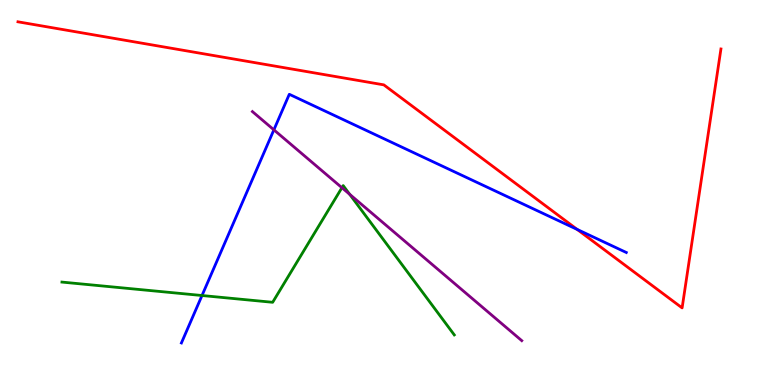[{'lines': ['blue', 'red'], 'intersections': [{'x': 7.45, 'y': 4.04}]}, {'lines': ['green', 'red'], 'intersections': []}, {'lines': ['purple', 'red'], 'intersections': []}, {'lines': ['blue', 'green'], 'intersections': [{'x': 2.61, 'y': 2.32}]}, {'lines': ['blue', 'purple'], 'intersections': [{'x': 3.53, 'y': 6.63}]}, {'lines': ['green', 'purple'], 'intersections': [{'x': 4.41, 'y': 5.12}, {'x': 4.51, 'y': 4.95}]}]